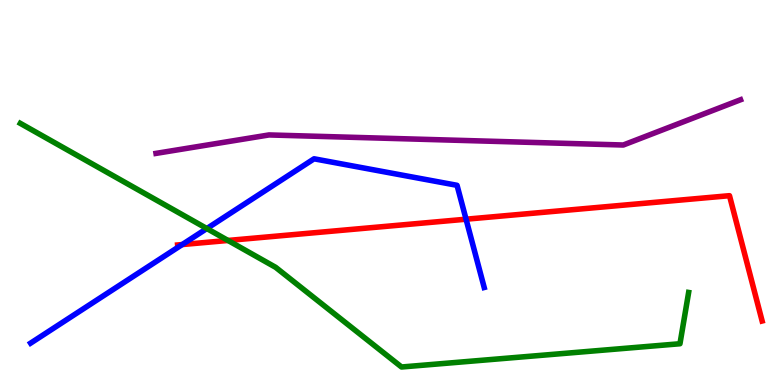[{'lines': ['blue', 'red'], 'intersections': [{'x': 2.35, 'y': 3.65}, {'x': 6.01, 'y': 4.31}]}, {'lines': ['green', 'red'], 'intersections': [{'x': 2.94, 'y': 3.75}]}, {'lines': ['purple', 'red'], 'intersections': []}, {'lines': ['blue', 'green'], 'intersections': [{'x': 2.67, 'y': 4.06}]}, {'lines': ['blue', 'purple'], 'intersections': []}, {'lines': ['green', 'purple'], 'intersections': []}]